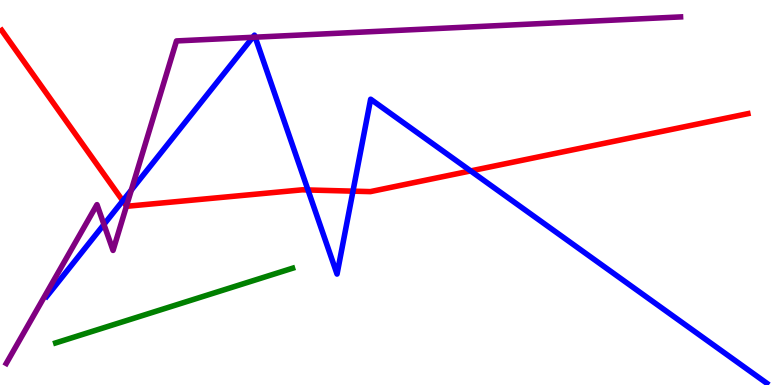[{'lines': ['blue', 'red'], 'intersections': [{'x': 1.58, 'y': 4.79}, {'x': 3.97, 'y': 5.07}, {'x': 4.55, 'y': 5.03}, {'x': 6.07, 'y': 5.56}]}, {'lines': ['green', 'red'], 'intersections': []}, {'lines': ['purple', 'red'], 'intersections': [{'x': 1.63, 'y': 4.65}]}, {'lines': ['blue', 'green'], 'intersections': []}, {'lines': ['blue', 'purple'], 'intersections': [{'x': 1.34, 'y': 4.17}, {'x': 1.69, 'y': 5.06}, {'x': 3.26, 'y': 9.03}, {'x': 3.29, 'y': 9.03}]}, {'lines': ['green', 'purple'], 'intersections': []}]